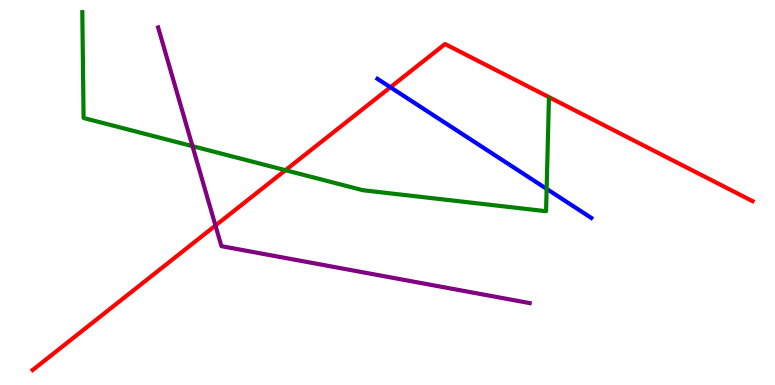[{'lines': ['blue', 'red'], 'intersections': [{'x': 5.04, 'y': 7.73}]}, {'lines': ['green', 'red'], 'intersections': [{'x': 3.68, 'y': 5.58}]}, {'lines': ['purple', 'red'], 'intersections': [{'x': 2.78, 'y': 4.14}]}, {'lines': ['blue', 'green'], 'intersections': [{'x': 7.05, 'y': 5.09}]}, {'lines': ['blue', 'purple'], 'intersections': []}, {'lines': ['green', 'purple'], 'intersections': [{'x': 2.48, 'y': 6.2}]}]